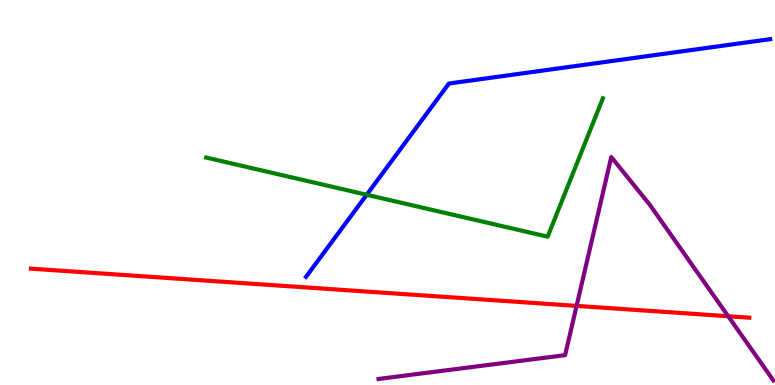[{'lines': ['blue', 'red'], 'intersections': []}, {'lines': ['green', 'red'], 'intersections': []}, {'lines': ['purple', 'red'], 'intersections': [{'x': 7.44, 'y': 2.06}, {'x': 9.4, 'y': 1.79}]}, {'lines': ['blue', 'green'], 'intersections': [{'x': 4.73, 'y': 4.94}]}, {'lines': ['blue', 'purple'], 'intersections': []}, {'lines': ['green', 'purple'], 'intersections': []}]